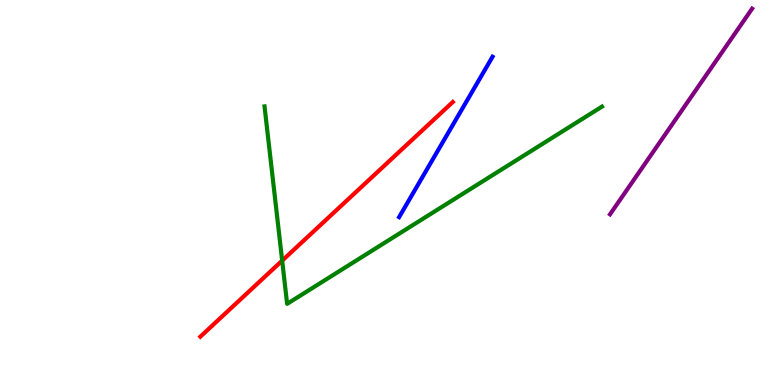[{'lines': ['blue', 'red'], 'intersections': []}, {'lines': ['green', 'red'], 'intersections': [{'x': 3.64, 'y': 3.23}]}, {'lines': ['purple', 'red'], 'intersections': []}, {'lines': ['blue', 'green'], 'intersections': []}, {'lines': ['blue', 'purple'], 'intersections': []}, {'lines': ['green', 'purple'], 'intersections': []}]